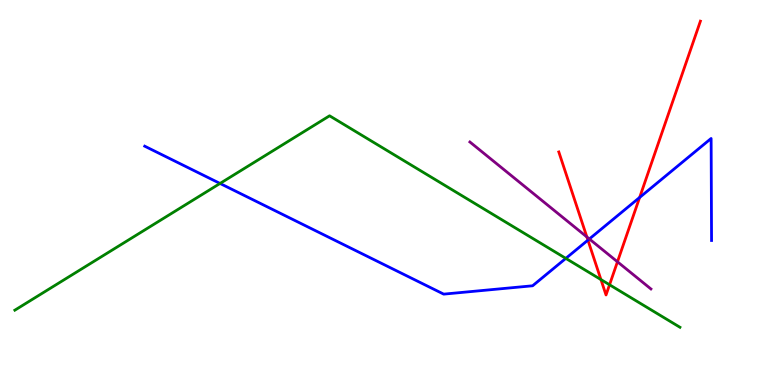[{'lines': ['blue', 'red'], 'intersections': [{'x': 7.59, 'y': 3.76}, {'x': 8.25, 'y': 4.87}]}, {'lines': ['green', 'red'], 'intersections': [{'x': 7.75, 'y': 2.74}, {'x': 7.87, 'y': 2.6}]}, {'lines': ['purple', 'red'], 'intersections': [{'x': 7.57, 'y': 3.85}, {'x': 7.97, 'y': 3.2}]}, {'lines': ['blue', 'green'], 'intersections': [{'x': 2.84, 'y': 5.23}, {'x': 7.3, 'y': 3.29}]}, {'lines': ['blue', 'purple'], 'intersections': [{'x': 7.6, 'y': 3.79}]}, {'lines': ['green', 'purple'], 'intersections': []}]